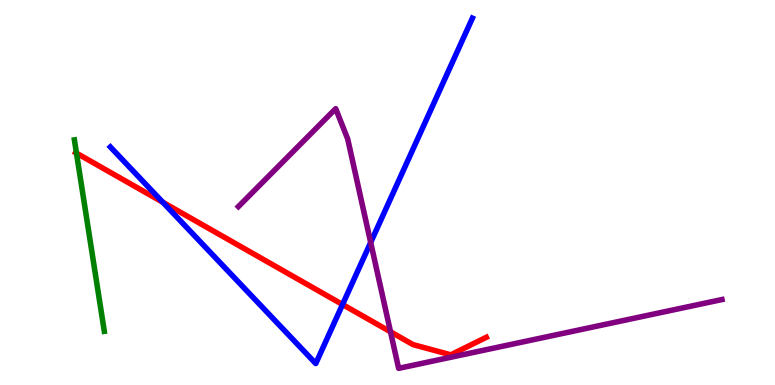[{'lines': ['blue', 'red'], 'intersections': [{'x': 2.1, 'y': 4.75}, {'x': 4.42, 'y': 2.09}]}, {'lines': ['green', 'red'], 'intersections': [{'x': 0.987, 'y': 6.02}]}, {'lines': ['purple', 'red'], 'intersections': [{'x': 5.04, 'y': 1.38}]}, {'lines': ['blue', 'green'], 'intersections': []}, {'lines': ['blue', 'purple'], 'intersections': [{'x': 4.78, 'y': 3.7}]}, {'lines': ['green', 'purple'], 'intersections': []}]